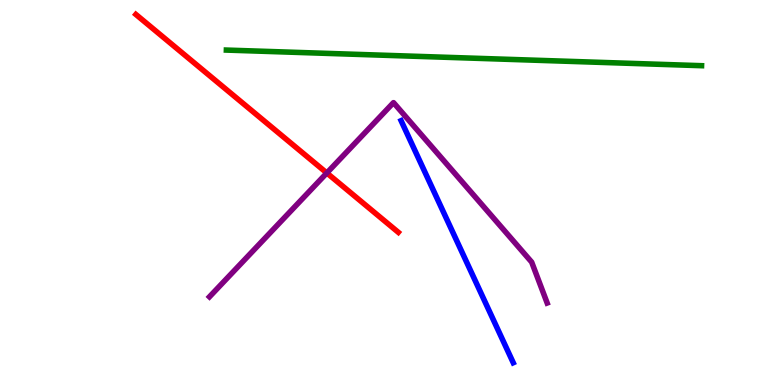[{'lines': ['blue', 'red'], 'intersections': []}, {'lines': ['green', 'red'], 'intersections': []}, {'lines': ['purple', 'red'], 'intersections': [{'x': 4.22, 'y': 5.51}]}, {'lines': ['blue', 'green'], 'intersections': []}, {'lines': ['blue', 'purple'], 'intersections': []}, {'lines': ['green', 'purple'], 'intersections': []}]